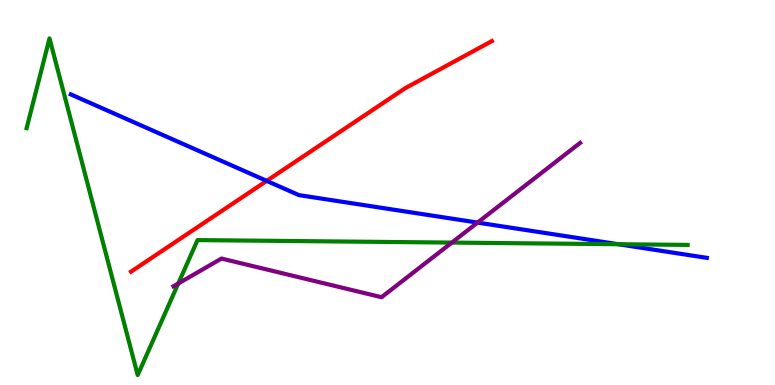[{'lines': ['blue', 'red'], 'intersections': [{'x': 3.44, 'y': 5.3}]}, {'lines': ['green', 'red'], 'intersections': []}, {'lines': ['purple', 'red'], 'intersections': []}, {'lines': ['blue', 'green'], 'intersections': [{'x': 7.98, 'y': 3.66}]}, {'lines': ['blue', 'purple'], 'intersections': [{'x': 6.16, 'y': 4.22}]}, {'lines': ['green', 'purple'], 'intersections': [{'x': 2.3, 'y': 2.64}, {'x': 5.83, 'y': 3.7}]}]